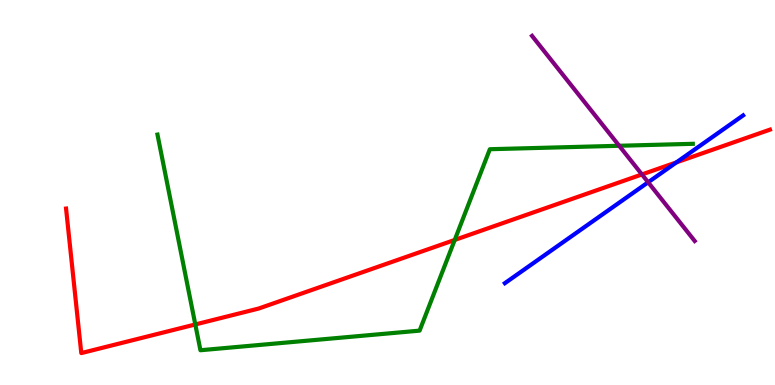[{'lines': ['blue', 'red'], 'intersections': [{'x': 8.73, 'y': 5.78}]}, {'lines': ['green', 'red'], 'intersections': [{'x': 2.52, 'y': 1.57}, {'x': 5.87, 'y': 3.77}]}, {'lines': ['purple', 'red'], 'intersections': [{'x': 8.28, 'y': 5.47}]}, {'lines': ['blue', 'green'], 'intersections': []}, {'lines': ['blue', 'purple'], 'intersections': [{'x': 8.36, 'y': 5.27}]}, {'lines': ['green', 'purple'], 'intersections': [{'x': 7.99, 'y': 6.21}]}]